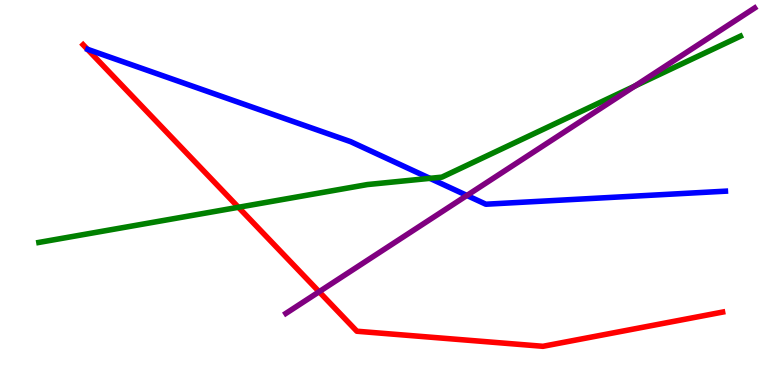[{'lines': ['blue', 'red'], 'intersections': []}, {'lines': ['green', 'red'], 'intersections': [{'x': 3.08, 'y': 4.62}]}, {'lines': ['purple', 'red'], 'intersections': [{'x': 4.12, 'y': 2.42}]}, {'lines': ['blue', 'green'], 'intersections': [{'x': 5.55, 'y': 5.37}]}, {'lines': ['blue', 'purple'], 'intersections': [{'x': 6.02, 'y': 4.92}]}, {'lines': ['green', 'purple'], 'intersections': [{'x': 8.19, 'y': 7.77}]}]